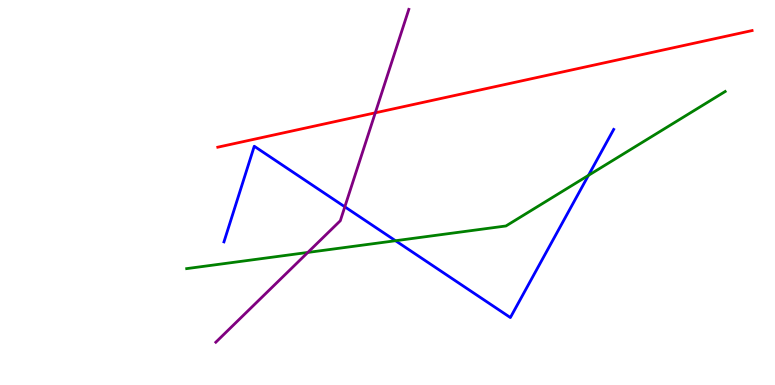[{'lines': ['blue', 'red'], 'intersections': []}, {'lines': ['green', 'red'], 'intersections': []}, {'lines': ['purple', 'red'], 'intersections': [{'x': 4.84, 'y': 7.07}]}, {'lines': ['blue', 'green'], 'intersections': [{'x': 5.1, 'y': 3.75}, {'x': 7.59, 'y': 5.44}]}, {'lines': ['blue', 'purple'], 'intersections': [{'x': 4.45, 'y': 4.63}]}, {'lines': ['green', 'purple'], 'intersections': [{'x': 3.97, 'y': 3.44}]}]